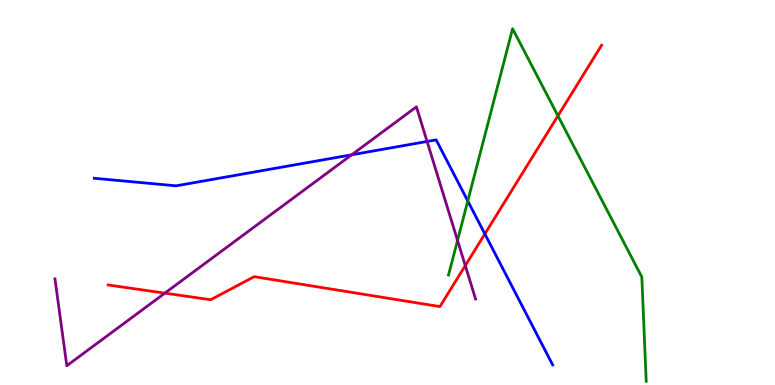[{'lines': ['blue', 'red'], 'intersections': [{'x': 6.26, 'y': 3.92}]}, {'lines': ['green', 'red'], 'intersections': [{'x': 7.2, 'y': 6.99}]}, {'lines': ['purple', 'red'], 'intersections': [{'x': 2.13, 'y': 2.39}, {'x': 6.0, 'y': 3.1}]}, {'lines': ['blue', 'green'], 'intersections': [{'x': 6.04, 'y': 4.78}]}, {'lines': ['blue', 'purple'], 'intersections': [{'x': 4.54, 'y': 5.98}, {'x': 5.51, 'y': 6.33}]}, {'lines': ['green', 'purple'], 'intersections': [{'x': 5.9, 'y': 3.76}]}]